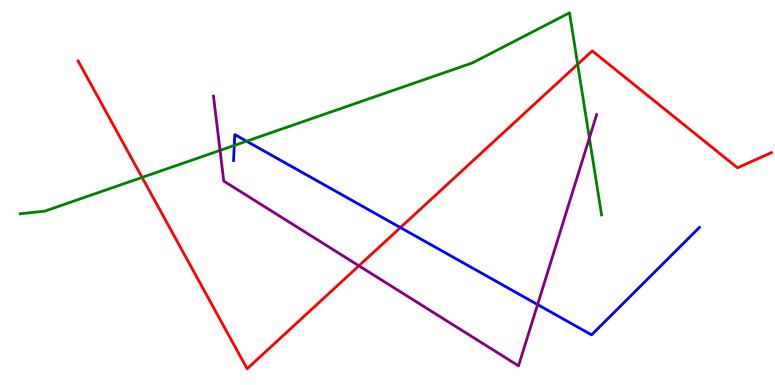[{'lines': ['blue', 'red'], 'intersections': [{'x': 5.17, 'y': 4.09}]}, {'lines': ['green', 'red'], 'intersections': [{'x': 1.83, 'y': 5.39}, {'x': 7.45, 'y': 8.33}]}, {'lines': ['purple', 'red'], 'intersections': [{'x': 4.63, 'y': 3.1}]}, {'lines': ['blue', 'green'], 'intersections': [{'x': 3.02, 'y': 6.22}, {'x': 3.18, 'y': 6.33}]}, {'lines': ['blue', 'purple'], 'intersections': [{'x': 6.94, 'y': 2.09}]}, {'lines': ['green', 'purple'], 'intersections': [{'x': 2.84, 'y': 6.09}, {'x': 7.6, 'y': 6.42}]}]